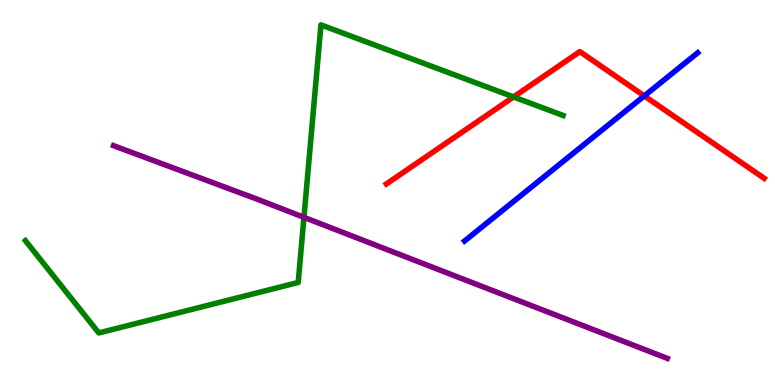[{'lines': ['blue', 'red'], 'intersections': [{'x': 8.31, 'y': 7.51}]}, {'lines': ['green', 'red'], 'intersections': [{'x': 6.63, 'y': 7.48}]}, {'lines': ['purple', 'red'], 'intersections': []}, {'lines': ['blue', 'green'], 'intersections': []}, {'lines': ['blue', 'purple'], 'intersections': []}, {'lines': ['green', 'purple'], 'intersections': [{'x': 3.92, 'y': 4.35}]}]